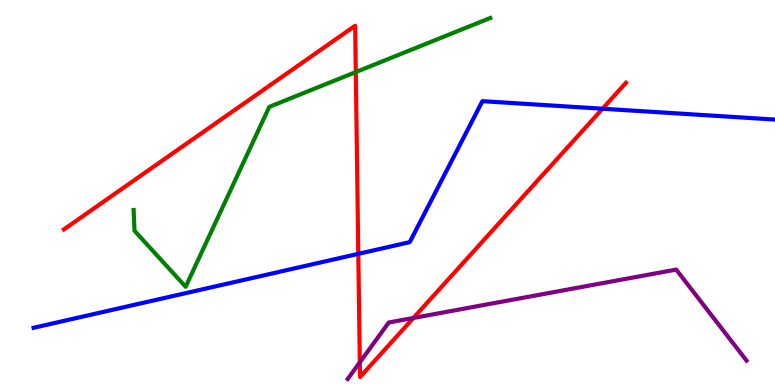[{'lines': ['blue', 'red'], 'intersections': [{'x': 4.62, 'y': 3.41}, {'x': 7.77, 'y': 7.18}]}, {'lines': ['green', 'red'], 'intersections': [{'x': 4.59, 'y': 8.13}]}, {'lines': ['purple', 'red'], 'intersections': [{'x': 4.64, 'y': 0.588}, {'x': 5.33, 'y': 1.74}]}, {'lines': ['blue', 'green'], 'intersections': []}, {'lines': ['blue', 'purple'], 'intersections': []}, {'lines': ['green', 'purple'], 'intersections': []}]